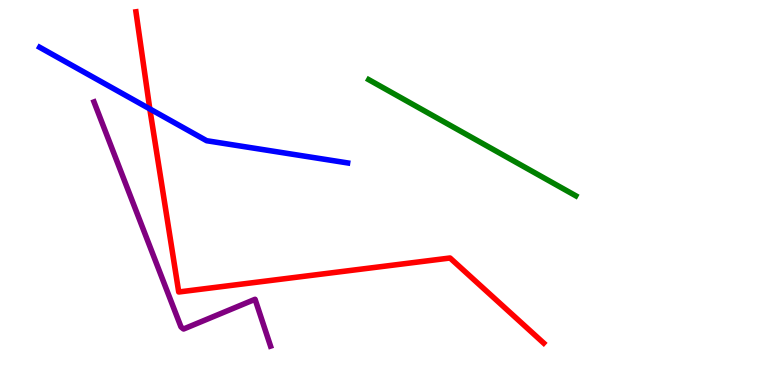[{'lines': ['blue', 'red'], 'intersections': [{'x': 1.93, 'y': 7.17}]}, {'lines': ['green', 'red'], 'intersections': []}, {'lines': ['purple', 'red'], 'intersections': []}, {'lines': ['blue', 'green'], 'intersections': []}, {'lines': ['blue', 'purple'], 'intersections': []}, {'lines': ['green', 'purple'], 'intersections': []}]